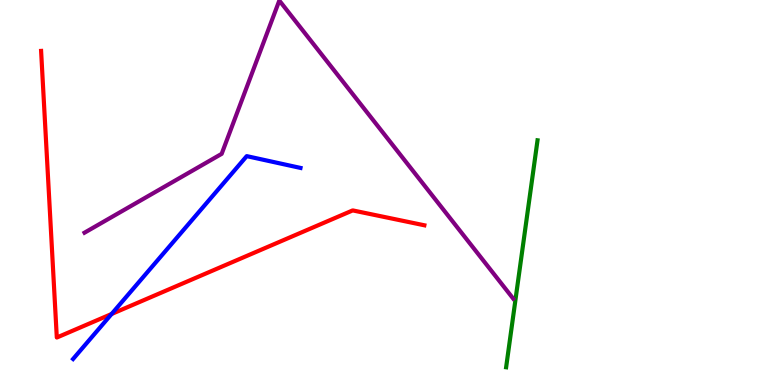[{'lines': ['blue', 'red'], 'intersections': [{'x': 1.44, 'y': 1.84}]}, {'lines': ['green', 'red'], 'intersections': []}, {'lines': ['purple', 'red'], 'intersections': []}, {'lines': ['blue', 'green'], 'intersections': []}, {'lines': ['blue', 'purple'], 'intersections': []}, {'lines': ['green', 'purple'], 'intersections': []}]